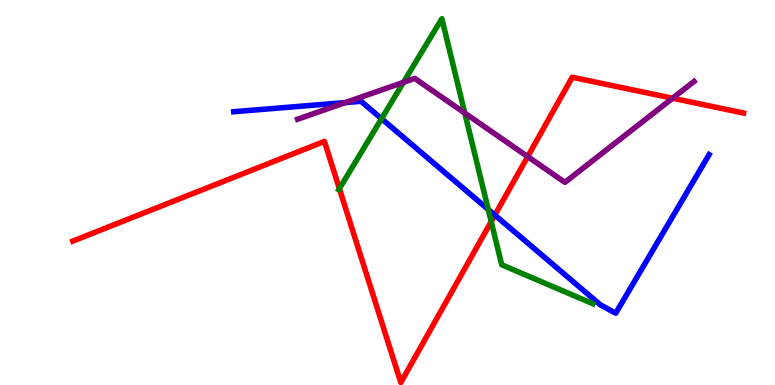[{'lines': ['blue', 'red'], 'intersections': [{'x': 6.39, 'y': 4.41}]}, {'lines': ['green', 'red'], 'intersections': [{'x': 4.38, 'y': 5.1}, {'x': 6.34, 'y': 4.24}]}, {'lines': ['purple', 'red'], 'intersections': [{'x': 6.81, 'y': 5.93}, {'x': 8.68, 'y': 7.45}]}, {'lines': ['blue', 'green'], 'intersections': [{'x': 4.92, 'y': 6.92}, {'x': 6.3, 'y': 4.56}]}, {'lines': ['blue', 'purple'], 'intersections': [{'x': 4.46, 'y': 7.34}]}, {'lines': ['green', 'purple'], 'intersections': [{'x': 5.21, 'y': 7.86}, {'x': 6.0, 'y': 7.06}]}]